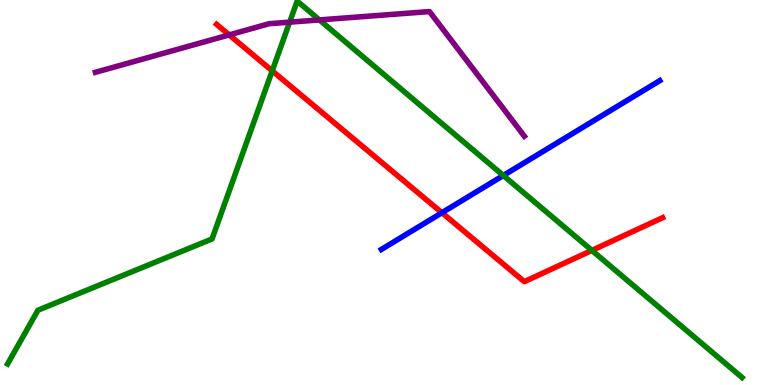[{'lines': ['blue', 'red'], 'intersections': [{'x': 5.7, 'y': 4.47}]}, {'lines': ['green', 'red'], 'intersections': [{'x': 3.51, 'y': 8.16}, {'x': 7.64, 'y': 3.5}]}, {'lines': ['purple', 'red'], 'intersections': [{'x': 2.96, 'y': 9.09}]}, {'lines': ['blue', 'green'], 'intersections': [{'x': 6.49, 'y': 5.44}]}, {'lines': ['blue', 'purple'], 'intersections': []}, {'lines': ['green', 'purple'], 'intersections': [{'x': 3.74, 'y': 9.42}, {'x': 4.12, 'y': 9.48}]}]